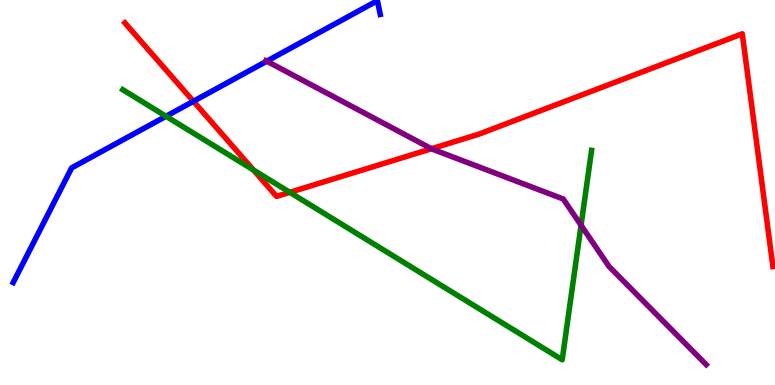[{'lines': ['blue', 'red'], 'intersections': [{'x': 2.5, 'y': 7.37}]}, {'lines': ['green', 'red'], 'intersections': [{'x': 3.27, 'y': 5.58}, {'x': 3.74, 'y': 5.0}]}, {'lines': ['purple', 'red'], 'intersections': [{'x': 5.57, 'y': 6.14}]}, {'lines': ['blue', 'green'], 'intersections': [{'x': 2.14, 'y': 6.98}]}, {'lines': ['blue', 'purple'], 'intersections': [{'x': 3.44, 'y': 8.41}]}, {'lines': ['green', 'purple'], 'intersections': [{'x': 7.5, 'y': 4.15}]}]